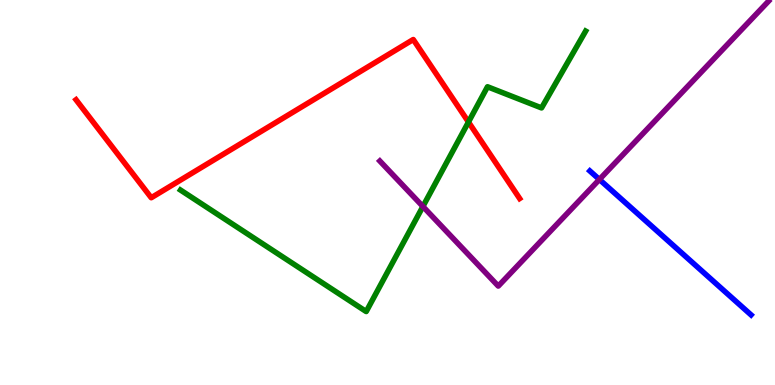[{'lines': ['blue', 'red'], 'intersections': []}, {'lines': ['green', 'red'], 'intersections': [{'x': 6.04, 'y': 6.83}]}, {'lines': ['purple', 'red'], 'intersections': []}, {'lines': ['blue', 'green'], 'intersections': []}, {'lines': ['blue', 'purple'], 'intersections': [{'x': 7.73, 'y': 5.34}]}, {'lines': ['green', 'purple'], 'intersections': [{'x': 5.46, 'y': 4.64}]}]